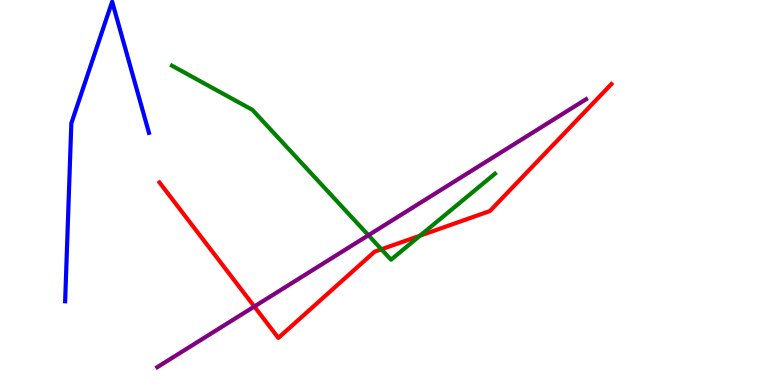[{'lines': ['blue', 'red'], 'intersections': []}, {'lines': ['green', 'red'], 'intersections': [{'x': 4.92, 'y': 3.52}, {'x': 5.42, 'y': 3.88}]}, {'lines': ['purple', 'red'], 'intersections': [{'x': 3.28, 'y': 2.04}]}, {'lines': ['blue', 'green'], 'intersections': []}, {'lines': ['blue', 'purple'], 'intersections': []}, {'lines': ['green', 'purple'], 'intersections': [{'x': 4.75, 'y': 3.89}]}]